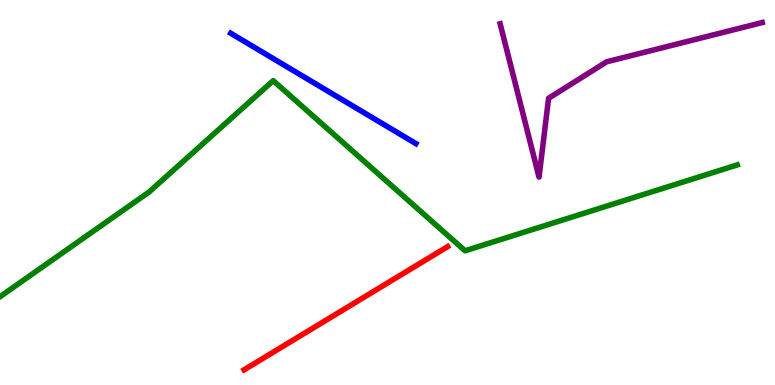[{'lines': ['blue', 'red'], 'intersections': []}, {'lines': ['green', 'red'], 'intersections': []}, {'lines': ['purple', 'red'], 'intersections': []}, {'lines': ['blue', 'green'], 'intersections': []}, {'lines': ['blue', 'purple'], 'intersections': []}, {'lines': ['green', 'purple'], 'intersections': []}]